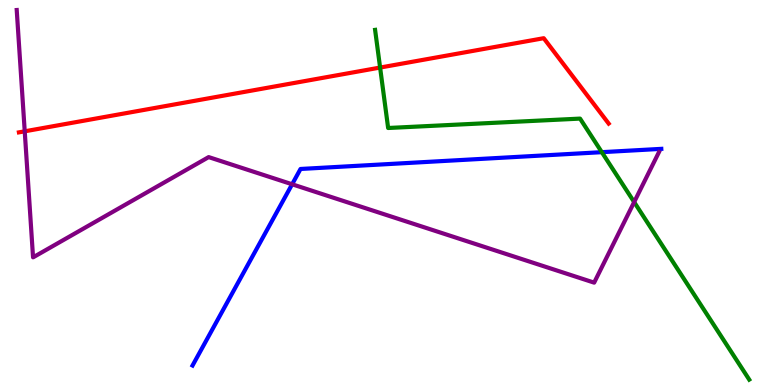[{'lines': ['blue', 'red'], 'intersections': []}, {'lines': ['green', 'red'], 'intersections': [{'x': 4.9, 'y': 8.25}]}, {'lines': ['purple', 'red'], 'intersections': [{'x': 0.319, 'y': 6.59}]}, {'lines': ['blue', 'green'], 'intersections': [{'x': 7.77, 'y': 6.05}]}, {'lines': ['blue', 'purple'], 'intersections': [{'x': 3.77, 'y': 5.21}]}, {'lines': ['green', 'purple'], 'intersections': [{'x': 8.18, 'y': 4.75}]}]